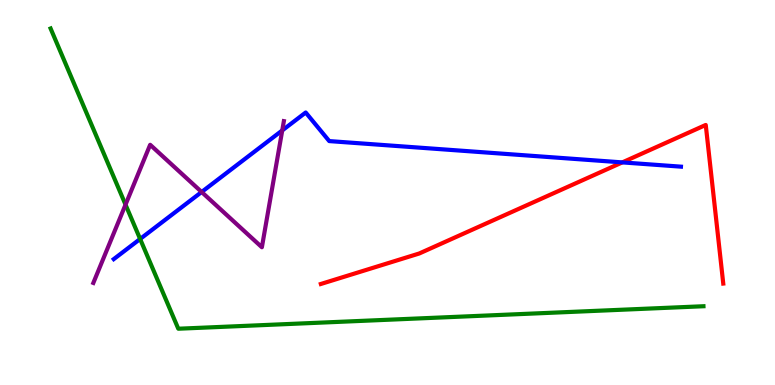[{'lines': ['blue', 'red'], 'intersections': [{'x': 8.03, 'y': 5.78}]}, {'lines': ['green', 'red'], 'intersections': []}, {'lines': ['purple', 'red'], 'intersections': []}, {'lines': ['blue', 'green'], 'intersections': [{'x': 1.81, 'y': 3.79}]}, {'lines': ['blue', 'purple'], 'intersections': [{'x': 2.6, 'y': 5.01}, {'x': 3.64, 'y': 6.61}]}, {'lines': ['green', 'purple'], 'intersections': [{'x': 1.62, 'y': 4.68}]}]